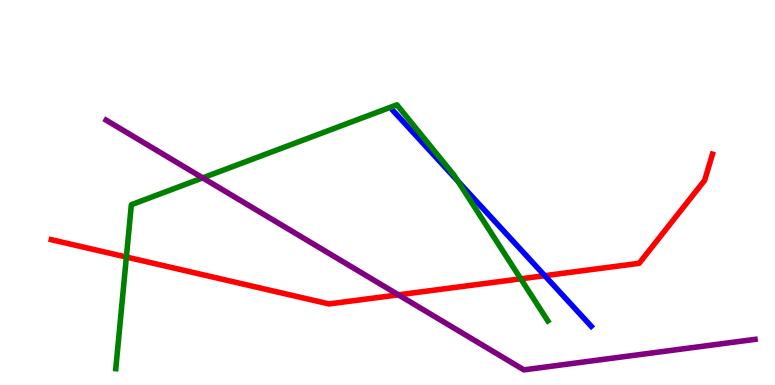[{'lines': ['blue', 'red'], 'intersections': [{'x': 7.03, 'y': 2.84}]}, {'lines': ['green', 'red'], 'intersections': [{'x': 1.63, 'y': 3.32}, {'x': 6.72, 'y': 2.76}]}, {'lines': ['purple', 'red'], 'intersections': [{'x': 5.14, 'y': 2.34}]}, {'lines': ['blue', 'green'], 'intersections': [{'x': 5.91, 'y': 5.3}]}, {'lines': ['blue', 'purple'], 'intersections': []}, {'lines': ['green', 'purple'], 'intersections': [{'x': 2.62, 'y': 5.38}]}]